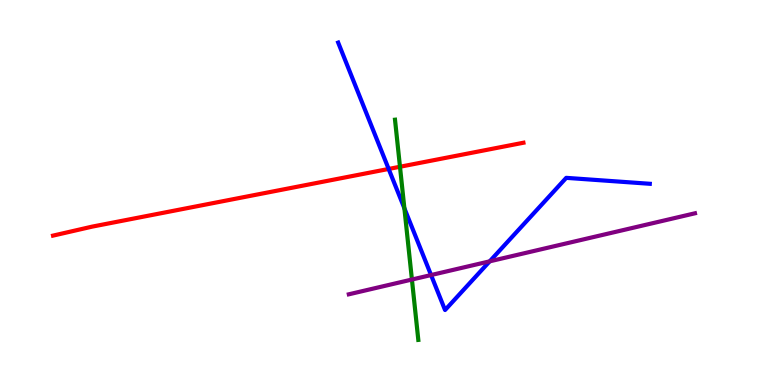[{'lines': ['blue', 'red'], 'intersections': [{'x': 5.02, 'y': 5.61}]}, {'lines': ['green', 'red'], 'intersections': [{'x': 5.16, 'y': 5.67}]}, {'lines': ['purple', 'red'], 'intersections': []}, {'lines': ['blue', 'green'], 'intersections': [{'x': 5.22, 'y': 4.59}]}, {'lines': ['blue', 'purple'], 'intersections': [{'x': 5.56, 'y': 2.86}, {'x': 6.32, 'y': 3.21}]}, {'lines': ['green', 'purple'], 'intersections': [{'x': 5.32, 'y': 2.74}]}]